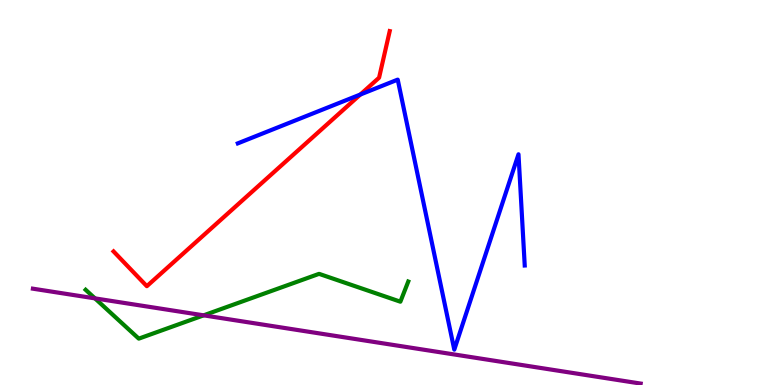[{'lines': ['blue', 'red'], 'intersections': [{'x': 4.65, 'y': 7.54}]}, {'lines': ['green', 'red'], 'intersections': []}, {'lines': ['purple', 'red'], 'intersections': []}, {'lines': ['blue', 'green'], 'intersections': []}, {'lines': ['blue', 'purple'], 'intersections': []}, {'lines': ['green', 'purple'], 'intersections': [{'x': 1.23, 'y': 2.25}, {'x': 2.63, 'y': 1.81}]}]